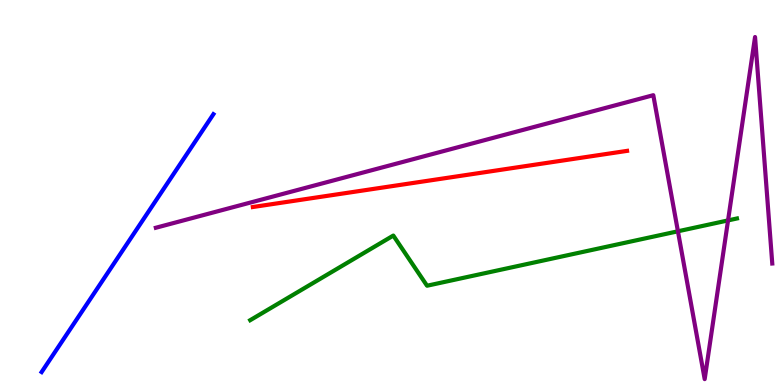[{'lines': ['blue', 'red'], 'intersections': []}, {'lines': ['green', 'red'], 'intersections': []}, {'lines': ['purple', 'red'], 'intersections': []}, {'lines': ['blue', 'green'], 'intersections': []}, {'lines': ['blue', 'purple'], 'intersections': []}, {'lines': ['green', 'purple'], 'intersections': [{'x': 8.75, 'y': 3.99}, {'x': 9.39, 'y': 4.28}]}]